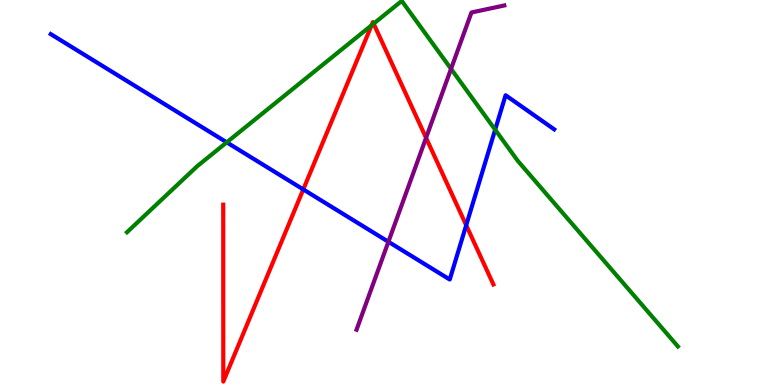[{'lines': ['blue', 'red'], 'intersections': [{'x': 3.91, 'y': 5.08}, {'x': 6.02, 'y': 4.15}]}, {'lines': ['green', 'red'], 'intersections': [{'x': 4.79, 'y': 9.34}, {'x': 4.82, 'y': 9.39}]}, {'lines': ['purple', 'red'], 'intersections': [{'x': 5.5, 'y': 6.42}]}, {'lines': ['blue', 'green'], 'intersections': [{'x': 2.93, 'y': 6.3}, {'x': 6.39, 'y': 6.63}]}, {'lines': ['blue', 'purple'], 'intersections': [{'x': 5.01, 'y': 3.72}]}, {'lines': ['green', 'purple'], 'intersections': [{'x': 5.82, 'y': 8.21}]}]